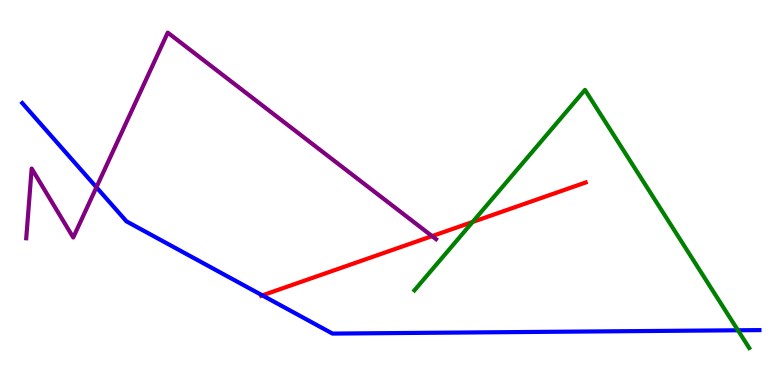[{'lines': ['blue', 'red'], 'intersections': [{'x': 3.38, 'y': 2.33}]}, {'lines': ['green', 'red'], 'intersections': [{'x': 6.1, 'y': 4.23}]}, {'lines': ['purple', 'red'], 'intersections': [{'x': 5.58, 'y': 3.87}]}, {'lines': ['blue', 'green'], 'intersections': [{'x': 9.52, 'y': 1.42}]}, {'lines': ['blue', 'purple'], 'intersections': [{'x': 1.24, 'y': 5.14}]}, {'lines': ['green', 'purple'], 'intersections': []}]